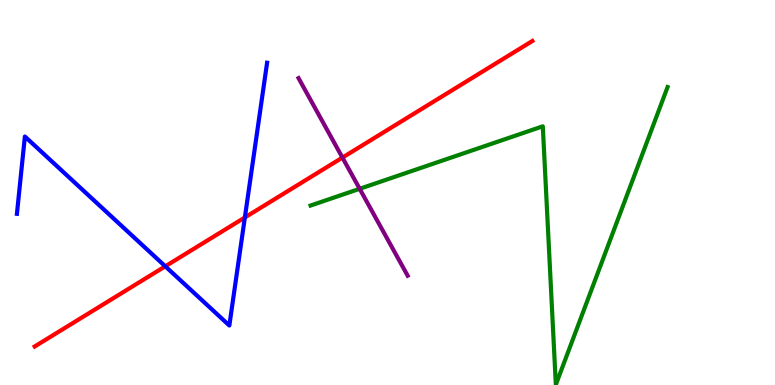[{'lines': ['blue', 'red'], 'intersections': [{'x': 2.13, 'y': 3.08}, {'x': 3.16, 'y': 4.35}]}, {'lines': ['green', 'red'], 'intersections': []}, {'lines': ['purple', 'red'], 'intersections': [{'x': 4.42, 'y': 5.91}]}, {'lines': ['blue', 'green'], 'intersections': []}, {'lines': ['blue', 'purple'], 'intersections': []}, {'lines': ['green', 'purple'], 'intersections': [{'x': 4.64, 'y': 5.1}]}]